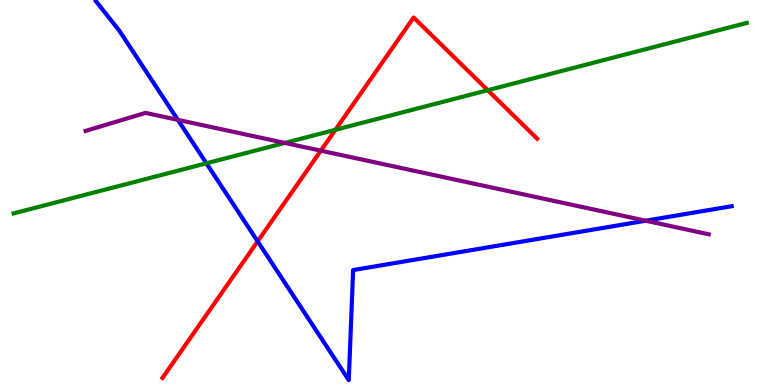[{'lines': ['blue', 'red'], 'intersections': [{'x': 3.32, 'y': 3.73}]}, {'lines': ['green', 'red'], 'intersections': [{'x': 4.33, 'y': 6.63}, {'x': 6.29, 'y': 7.66}]}, {'lines': ['purple', 'red'], 'intersections': [{'x': 4.14, 'y': 6.09}]}, {'lines': ['blue', 'green'], 'intersections': [{'x': 2.66, 'y': 5.76}]}, {'lines': ['blue', 'purple'], 'intersections': [{'x': 2.3, 'y': 6.89}, {'x': 8.33, 'y': 4.27}]}, {'lines': ['green', 'purple'], 'intersections': [{'x': 3.68, 'y': 6.29}]}]